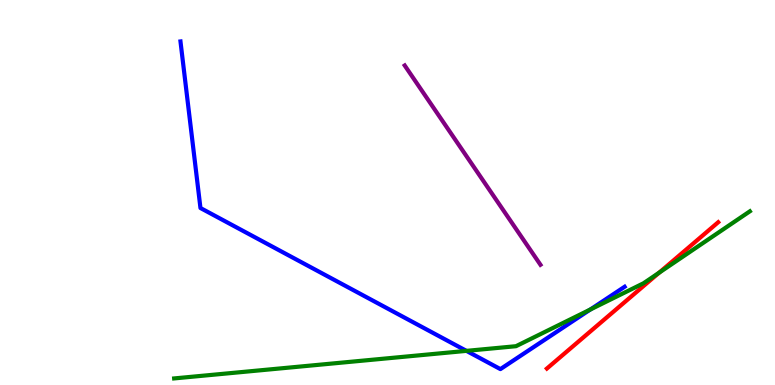[{'lines': ['blue', 'red'], 'intersections': []}, {'lines': ['green', 'red'], 'intersections': [{'x': 8.5, 'y': 2.92}]}, {'lines': ['purple', 'red'], 'intersections': []}, {'lines': ['blue', 'green'], 'intersections': [{'x': 6.02, 'y': 0.887}, {'x': 7.62, 'y': 1.96}]}, {'lines': ['blue', 'purple'], 'intersections': []}, {'lines': ['green', 'purple'], 'intersections': []}]